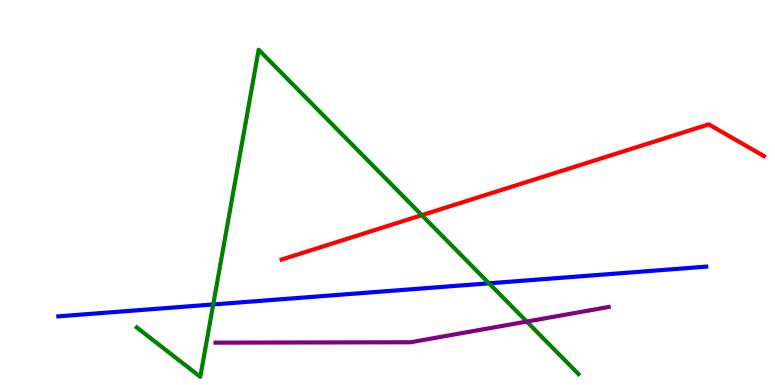[{'lines': ['blue', 'red'], 'intersections': []}, {'lines': ['green', 'red'], 'intersections': [{'x': 5.44, 'y': 4.41}]}, {'lines': ['purple', 'red'], 'intersections': []}, {'lines': ['blue', 'green'], 'intersections': [{'x': 2.75, 'y': 2.09}, {'x': 6.31, 'y': 2.64}]}, {'lines': ['blue', 'purple'], 'intersections': []}, {'lines': ['green', 'purple'], 'intersections': [{'x': 6.8, 'y': 1.65}]}]